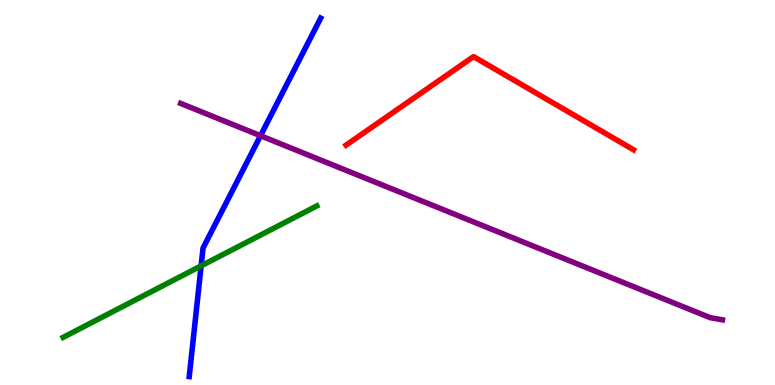[{'lines': ['blue', 'red'], 'intersections': []}, {'lines': ['green', 'red'], 'intersections': []}, {'lines': ['purple', 'red'], 'intersections': []}, {'lines': ['blue', 'green'], 'intersections': [{'x': 2.6, 'y': 3.09}]}, {'lines': ['blue', 'purple'], 'intersections': [{'x': 3.36, 'y': 6.47}]}, {'lines': ['green', 'purple'], 'intersections': []}]